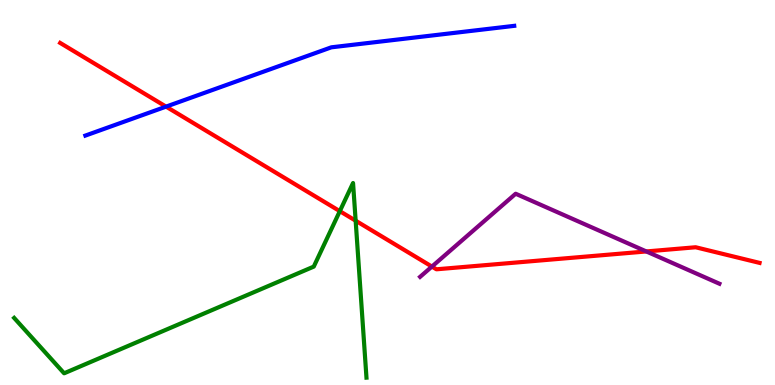[{'lines': ['blue', 'red'], 'intersections': [{'x': 2.14, 'y': 7.23}]}, {'lines': ['green', 'red'], 'intersections': [{'x': 4.38, 'y': 4.52}, {'x': 4.59, 'y': 4.27}]}, {'lines': ['purple', 'red'], 'intersections': [{'x': 5.57, 'y': 3.08}, {'x': 8.34, 'y': 3.47}]}, {'lines': ['blue', 'green'], 'intersections': []}, {'lines': ['blue', 'purple'], 'intersections': []}, {'lines': ['green', 'purple'], 'intersections': []}]